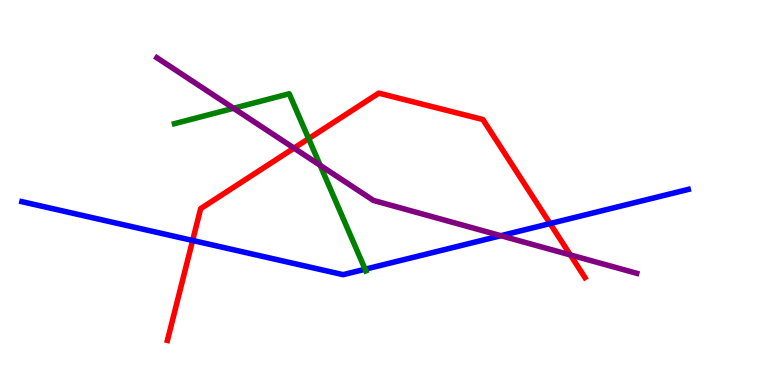[{'lines': ['blue', 'red'], 'intersections': [{'x': 2.49, 'y': 3.75}, {'x': 7.1, 'y': 4.19}]}, {'lines': ['green', 'red'], 'intersections': [{'x': 3.98, 'y': 6.4}]}, {'lines': ['purple', 'red'], 'intersections': [{'x': 3.79, 'y': 6.15}, {'x': 7.36, 'y': 3.38}]}, {'lines': ['blue', 'green'], 'intersections': [{'x': 4.71, 'y': 3.01}]}, {'lines': ['blue', 'purple'], 'intersections': [{'x': 6.46, 'y': 3.88}]}, {'lines': ['green', 'purple'], 'intersections': [{'x': 3.01, 'y': 7.19}, {'x': 4.13, 'y': 5.71}]}]